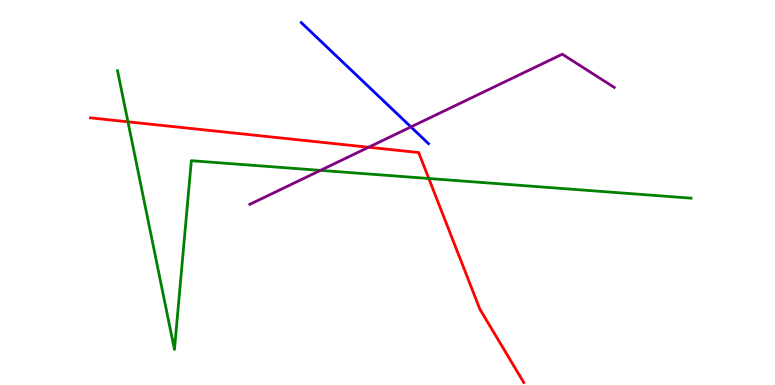[{'lines': ['blue', 'red'], 'intersections': []}, {'lines': ['green', 'red'], 'intersections': [{'x': 1.65, 'y': 6.84}, {'x': 5.53, 'y': 5.36}]}, {'lines': ['purple', 'red'], 'intersections': [{'x': 4.76, 'y': 6.18}]}, {'lines': ['blue', 'green'], 'intersections': []}, {'lines': ['blue', 'purple'], 'intersections': [{'x': 5.3, 'y': 6.7}]}, {'lines': ['green', 'purple'], 'intersections': [{'x': 4.14, 'y': 5.57}]}]